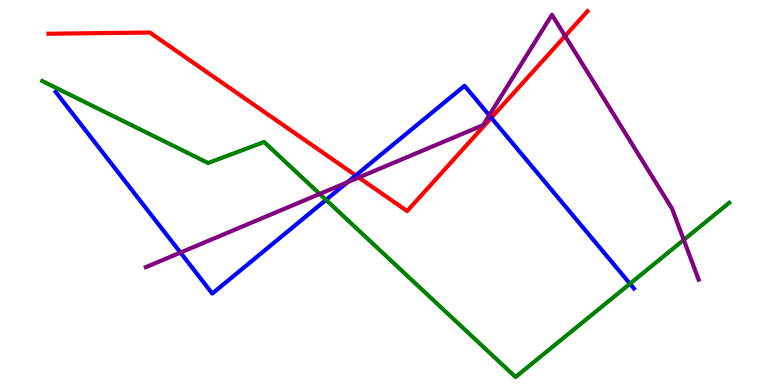[{'lines': ['blue', 'red'], 'intersections': [{'x': 4.59, 'y': 5.44}, {'x': 6.34, 'y': 6.94}]}, {'lines': ['green', 'red'], 'intersections': []}, {'lines': ['purple', 'red'], 'intersections': [{'x': 4.63, 'y': 5.39}, {'x': 7.29, 'y': 9.06}]}, {'lines': ['blue', 'green'], 'intersections': [{'x': 4.21, 'y': 4.81}, {'x': 8.13, 'y': 2.63}]}, {'lines': ['blue', 'purple'], 'intersections': [{'x': 2.33, 'y': 3.44}, {'x': 4.48, 'y': 5.27}, {'x': 6.31, 'y': 7.0}]}, {'lines': ['green', 'purple'], 'intersections': [{'x': 4.13, 'y': 4.96}, {'x': 8.82, 'y': 3.77}]}]